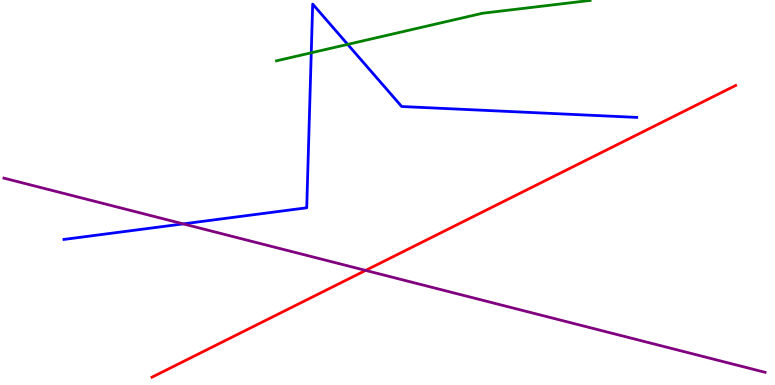[{'lines': ['blue', 'red'], 'intersections': []}, {'lines': ['green', 'red'], 'intersections': []}, {'lines': ['purple', 'red'], 'intersections': [{'x': 4.72, 'y': 2.98}]}, {'lines': ['blue', 'green'], 'intersections': [{'x': 4.02, 'y': 8.63}, {'x': 4.49, 'y': 8.85}]}, {'lines': ['blue', 'purple'], 'intersections': [{'x': 2.36, 'y': 4.18}]}, {'lines': ['green', 'purple'], 'intersections': []}]